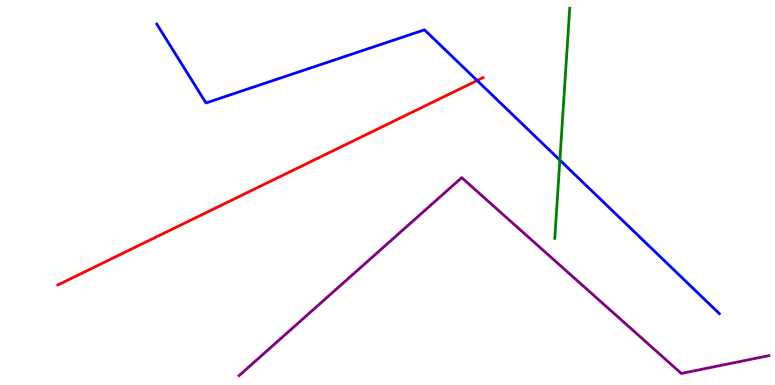[{'lines': ['blue', 'red'], 'intersections': [{'x': 6.16, 'y': 7.91}]}, {'lines': ['green', 'red'], 'intersections': []}, {'lines': ['purple', 'red'], 'intersections': []}, {'lines': ['blue', 'green'], 'intersections': [{'x': 7.22, 'y': 5.84}]}, {'lines': ['blue', 'purple'], 'intersections': []}, {'lines': ['green', 'purple'], 'intersections': []}]